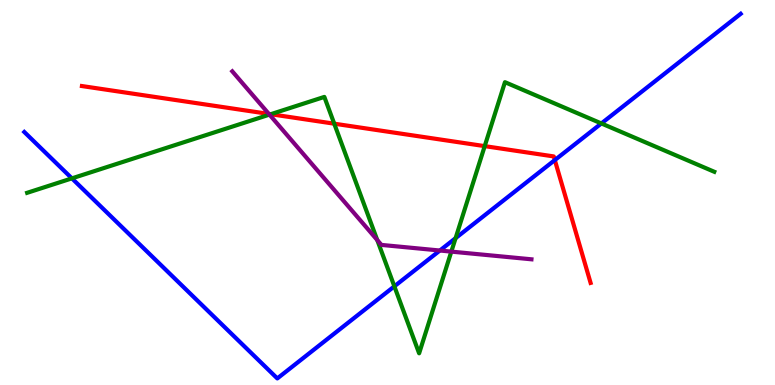[{'lines': ['blue', 'red'], 'intersections': [{'x': 7.16, 'y': 5.84}]}, {'lines': ['green', 'red'], 'intersections': [{'x': 3.49, 'y': 7.03}, {'x': 4.31, 'y': 6.79}, {'x': 6.25, 'y': 6.2}]}, {'lines': ['purple', 'red'], 'intersections': [{'x': 3.47, 'y': 7.04}]}, {'lines': ['blue', 'green'], 'intersections': [{'x': 0.928, 'y': 5.37}, {'x': 5.09, 'y': 2.56}, {'x': 5.88, 'y': 3.81}, {'x': 7.76, 'y': 6.79}]}, {'lines': ['blue', 'purple'], 'intersections': [{'x': 5.68, 'y': 3.49}]}, {'lines': ['green', 'purple'], 'intersections': [{'x': 3.48, 'y': 7.02}, {'x': 4.87, 'y': 3.76}, {'x': 5.82, 'y': 3.46}]}]